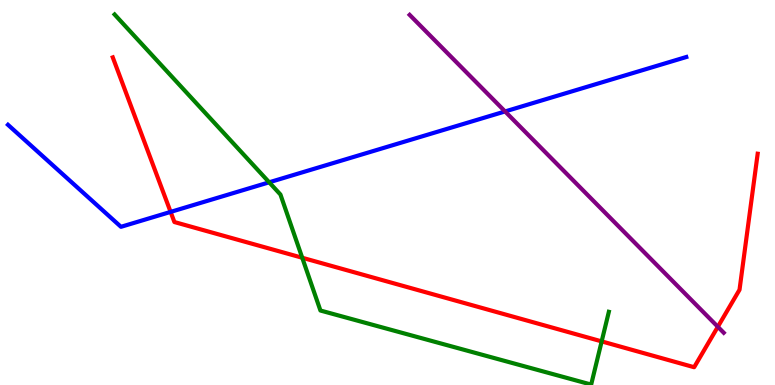[{'lines': ['blue', 'red'], 'intersections': [{'x': 2.2, 'y': 4.5}]}, {'lines': ['green', 'red'], 'intersections': [{'x': 3.9, 'y': 3.31}, {'x': 7.76, 'y': 1.13}]}, {'lines': ['purple', 'red'], 'intersections': [{'x': 9.26, 'y': 1.51}]}, {'lines': ['blue', 'green'], 'intersections': [{'x': 3.47, 'y': 5.26}]}, {'lines': ['blue', 'purple'], 'intersections': [{'x': 6.52, 'y': 7.11}]}, {'lines': ['green', 'purple'], 'intersections': []}]